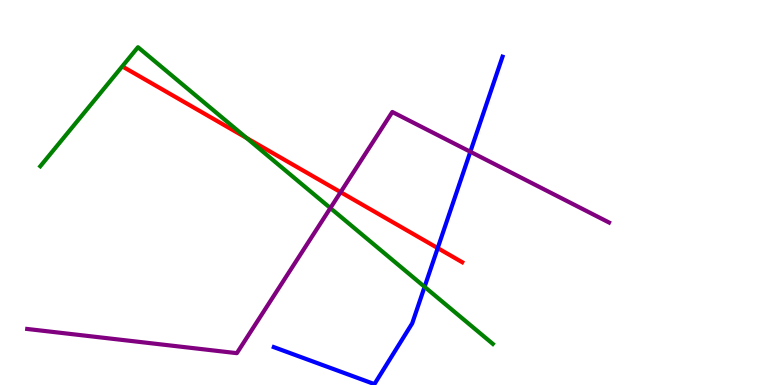[{'lines': ['blue', 'red'], 'intersections': [{'x': 5.65, 'y': 3.56}]}, {'lines': ['green', 'red'], 'intersections': [{'x': 3.18, 'y': 6.42}]}, {'lines': ['purple', 'red'], 'intersections': [{'x': 4.4, 'y': 5.01}]}, {'lines': ['blue', 'green'], 'intersections': [{'x': 5.48, 'y': 2.55}]}, {'lines': ['blue', 'purple'], 'intersections': [{'x': 6.07, 'y': 6.06}]}, {'lines': ['green', 'purple'], 'intersections': [{'x': 4.26, 'y': 4.6}]}]